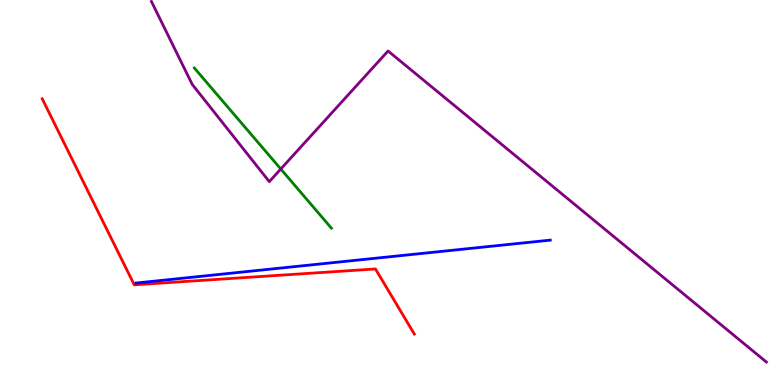[{'lines': ['blue', 'red'], 'intersections': []}, {'lines': ['green', 'red'], 'intersections': []}, {'lines': ['purple', 'red'], 'intersections': []}, {'lines': ['blue', 'green'], 'intersections': []}, {'lines': ['blue', 'purple'], 'intersections': []}, {'lines': ['green', 'purple'], 'intersections': [{'x': 3.62, 'y': 5.61}]}]